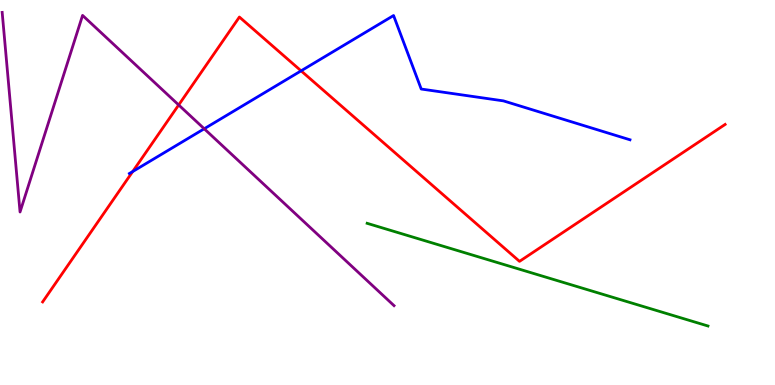[{'lines': ['blue', 'red'], 'intersections': [{'x': 1.71, 'y': 5.54}, {'x': 3.89, 'y': 8.16}]}, {'lines': ['green', 'red'], 'intersections': []}, {'lines': ['purple', 'red'], 'intersections': [{'x': 2.31, 'y': 7.27}]}, {'lines': ['blue', 'green'], 'intersections': []}, {'lines': ['blue', 'purple'], 'intersections': [{'x': 2.64, 'y': 6.66}]}, {'lines': ['green', 'purple'], 'intersections': []}]